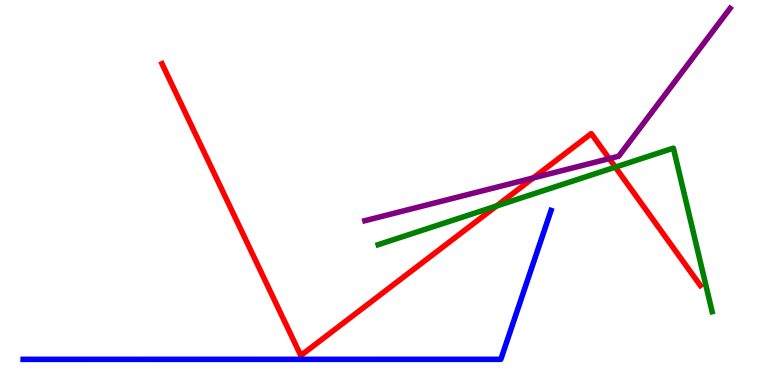[{'lines': ['blue', 'red'], 'intersections': []}, {'lines': ['green', 'red'], 'intersections': [{'x': 6.41, 'y': 4.65}, {'x': 7.94, 'y': 5.66}]}, {'lines': ['purple', 'red'], 'intersections': [{'x': 6.88, 'y': 5.38}, {'x': 7.86, 'y': 5.88}]}, {'lines': ['blue', 'green'], 'intersections': []}, {'lines': ['blue', 'purple'], 'intersections': []}, {'lines': ['green', 'purple'], 'intersections': []}]